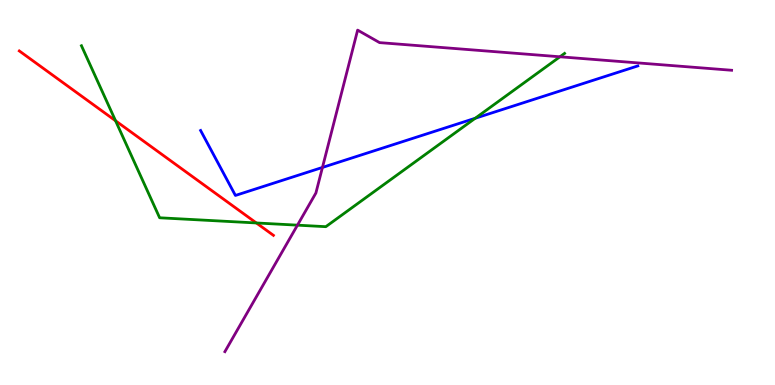[{'lines': ['blue', 'red'], 'intersections': []}, {'lines': ['green', 'red'], 'intersections': [{'x': 1.49, 'y': 6.86}, {'x': 3.31, 'y': 4.21}]}, {'lines': ['purple', 'red'], 'intersections': []}, {'lines': ['blue', 'green'], 'intersections': [{'x': 6.13, 'y': 6.93}]}, {'lines': ['blue', 'purple'], 'intersections': [{'x': 4.16, 'y': 5.65}]}, {'lines': ['green', 'purple'], 'intersections': [{'x': 3.84, 'y': 4.15}, {'x': 7.22, 'y': 8.53}]}]